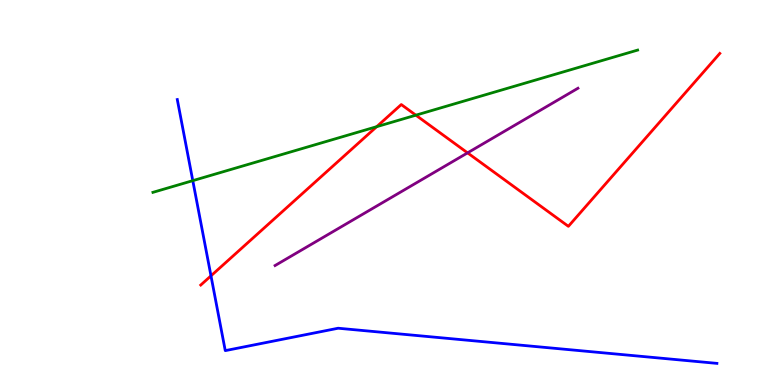[{'lines': ['blue', 'red'], 'intersections': [{'x': 2.72, 'y': 2.84}]}, {'lines': ['green', 'red'], 'intersections': [{'x': 4.86, 'y': 6.71}, {'x': 5.37, 'y': 7.01}]}, {'lines': ['purple', 'red'], 'intersections': [{'x': 6.03, 'y': 6.03}]}, {'lines': ['blue', 'green'], 'intersections': [{'x': 2.49, 'y': 5.31}]}, {'lines': ['blue', 'purple'], 'intersections': []}, {'lines': ['green', 'purple'], 'intersections': []}]